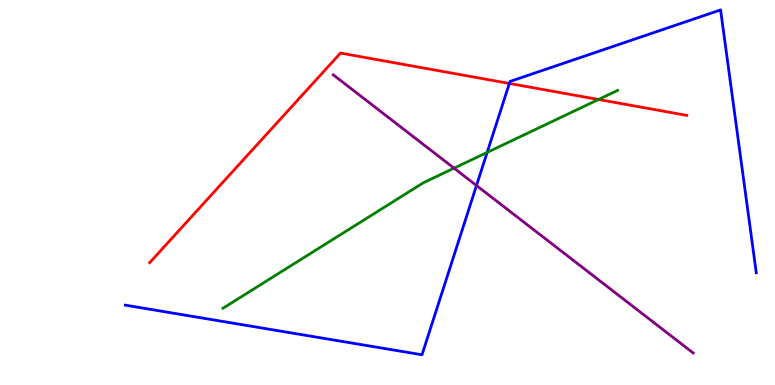[{'lines': ['blue', 'red'], 'intersections': [{'x': 6.57, 'y': 7.83}]}, {'lines': ['green', 'red'], 'intersections': [{'x': 7.72, 'y': 7.42}]}, {'lines': ['purple', 'red'], 'intersections': []}, {'lines': ['blue', 'green'], 'intersections': [{'x': 6.29, 'y': 6.04}]}, {'lines': ['blue', 'purple'], 'intersections': [{'x': 6.15, 'y': 5.18}]}, {'lines': ['green', 'purple'], 'intersections': [{'x': 5.86, 'y': 5.63}]}]